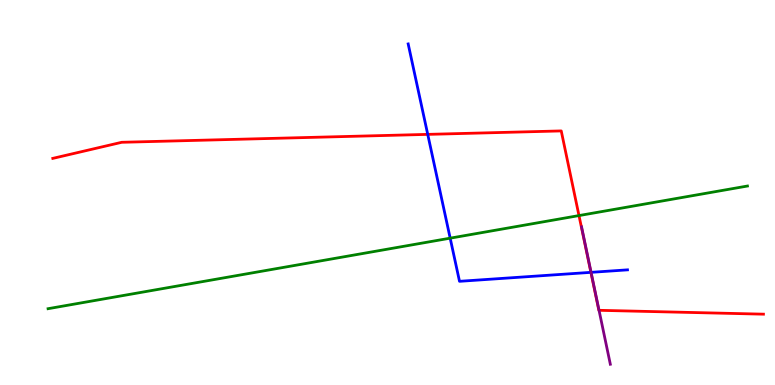[{'lines': ['blue', 'red'], 'intersections': [{'x': 5.52, 'y': 6.51}, {'x': 7.62, 'y': 2.93}]}, {'lines': ['green', 'red'], 'intersections': [{'x': 7.47, 'y': 4.4}]}, {'lines': ['purple', 'red'], 'intersections': [{'x': 7.73, 'y': 1.94}]}, {'lines': ['blue', 'green'], 'intersections': [{'x': 5.81, 'y': 3.81}]}, {'lines': ['blue', 'purple'], 'intersections': [{'x': 7.63, 'y': 2.93}]}, {'lines': ['green', 'purple'], 'intersections': []}]